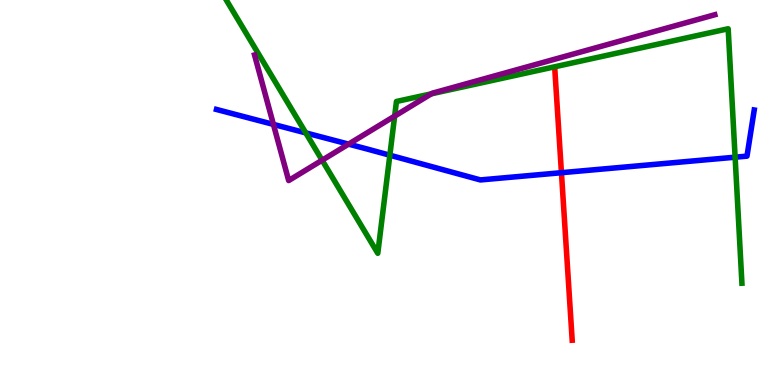[{'lines': ['blue', 'red'], 'intersections': [{'x': 7.24, 'y': 5.51}]}, {'lines': ['green', 'red'], 'intersections': []}, {'lines': ['purple', 'red'], 'intersections': []}, {'lines': ['blue', 'green'], 'intersections': [{'x': 3.95, 'y': 6.55}, {'x': 5.03, 'y': 5.97}, {'x': 9.49, 'y': 5.92}]}, {'lines': ['blue', 'purple'], 'intersections': [{'x': 3.53, 'y': 6.77}, {'x': 4.5, 'y': 6.26}]}, {'lines': ['green', 'purple'], 'intersections': [{'x': 4.16, 'y': 5.84}, {'x': 5.09, 'y': 6.98}, {'x': 5.56, 'y': 7.56}]}]